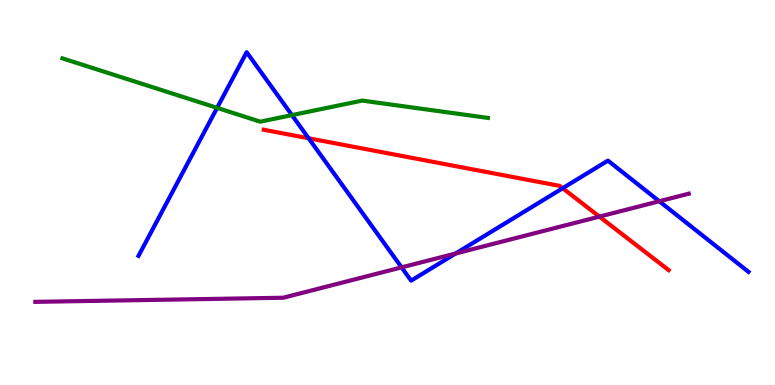[{'lines': ['blue', 'red'], 'intersections': [{'x': 3.98, 'y': 6.41}, {'x': 7.26, 'y': 5.11}]}, {'lines': ['green', 'red'], 'intersections': []}, {'lines': ['purple', 'red'], 'intersections': [{'x': 7.73, 'y': 4.37}]}, {'lines': ['blue', 'green'], 'intersections': [{'x': 2.8, 'y': 7.2}, {'x': 3.77, 'y': 7.01}]}, {'lines': ['blue', 'purple'], 'intersections': [{'x': 5.18, 'y': 3.06}, {'x': 5.88, 'y': 3.42}, {'x': 8.51, 'y': 4.77}]}, {'lines': ['green', 'purple'], 'intersections': []}]